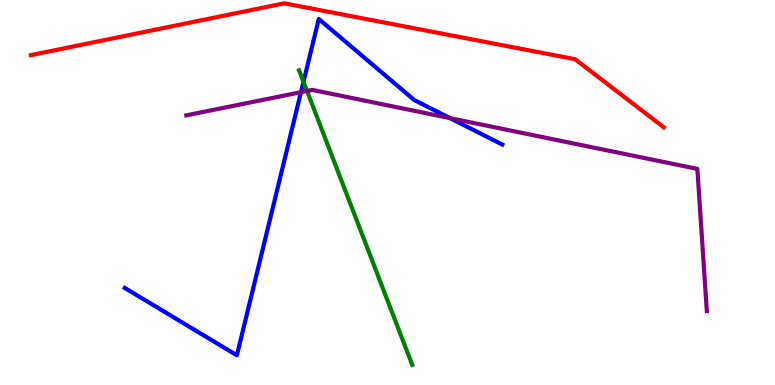[{'lines': ['blue', 'red'], 'intersections': []}, {'lines': ['green', 'red'], 'intersections': []}, {'lines': ['purple', 'red'], 'intersections': []}, {'lines': ['blue', 'green'], 'intersections': [{'x': 3.92, 'y': 7.88}]}, {'lines': ['blue', 'purple'], 'intersections': [{'x': 3.88, 'y': 7.61}, {'x': 5.81, 'y': 6.93}]}, {'lines': ['green', 'purple'], 'intersections': [{'x': 3.96, 'y': 7.64}]}]